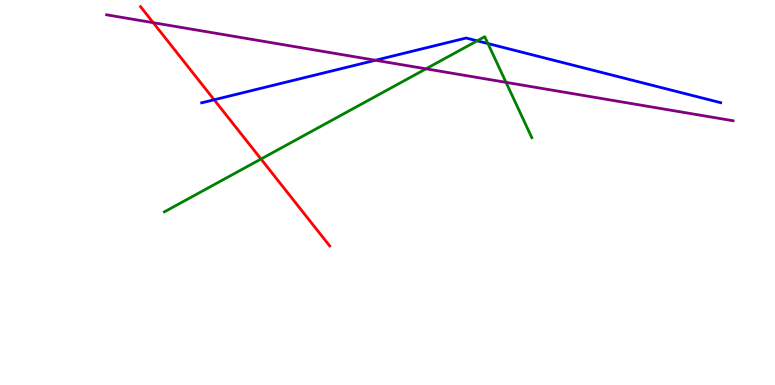[{'lines': ['blue', 'red'], 'intersections': [{'x': 2.76, 'y': 7.41}]}, {'lines': ['green', 'red'], 'intersections': [{'x': 3.37, 'y': 5.87}]}, {'lines': ['purple', 'red'], 'intersections': [{'x': 1.98, 'y': 9.41}]}, {'lines': ['blue', 'green'], 'intersections': [{'x': 6.16, 'y': 8.94}, {'x': 6.3, 'y': 8.87}]}, {'lines': ['blue', 'purple'], 'intersections': [{'x': 4.84, 'y': 8.43}]}, {'lines': ['green', 'purple'], 'intersections': [{'x': 5.5, 'y': 8.21}, {'x': 6.53, 'y': 7.86}]}]